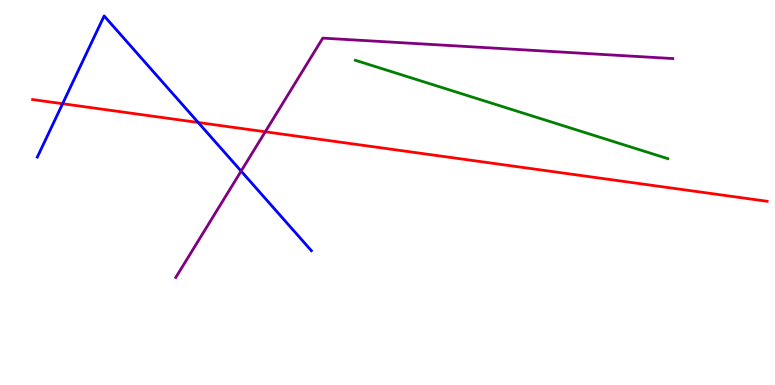[{'lines': ['blue', 'red'], 'intersections': [{'x': 0.808, 'y': 7.31}, {'x': 2.56, 'y': 6.82}]}, {'lines': ['green', 'red'], 'intersections': []}, {'lines': ['purple', 'red'], 'intersections': [{'x': 3.42, 'y': 6.58}]}, {'lines': ['blue', 'green'], 'intersections': []}, {'lines': ['blue', 'purple'], 'intersections': [{'x': 3.11, 'y': 5.56}]}, {'lines': ['green', 'purple'], 'intersections': []}]